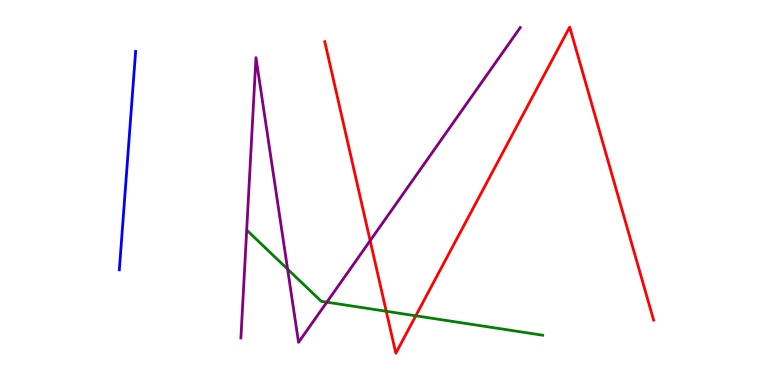[{'lines': ['blue', 'red'], 'intersections': []}, {'lines': ['green', 'red'], 'intersections': [{'x': 4.98, 'y': 1.91}, {'x': 5.36, 'y': 1.8}]}, {'lines': ['purple', 'red'], 'intersections': [{'x': 4.78, 'y': 3.75}]}, {'lines': ['blue', 'green'], 'intersections': []}, {'lines': ['blue', 'purple'], 'intersections': []}, {'lines': ['green', 'purple'], 'intersections': [{'x': 3.71, 'y': 3.01}, {'x': 4.22, 'y': 2.15}]}]